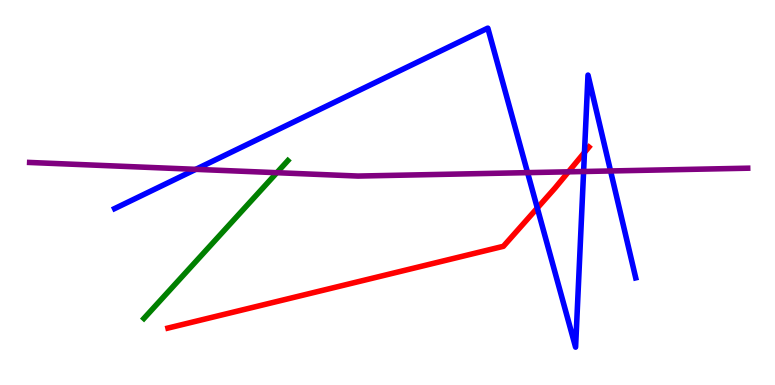[{'lines': ['blue', 'red'], 'intersections': [{'x': 6.93, 'y': 4.6}, {'x': 7.54, 'y': 6.04}]}, {'lines': ['green', 'red'], 'intersections': []}, {'lines': ['purple', 'red'], 'intersections': [{'x': 7.33, 'y': 5.54}]}, {'lines': ['blue', 'green'], 'intersections': []}, {'lines': ['blue', 'purple'], 'intersections': [{'x': 2.53, 'y': 5.6}, {'x': 6.81, 'y': 5.52}, {'x': 7.53, 'y': 5.55}, {'x': 7.88, 'y': 5.56}]}, {'lines': ['green', 'purple'], 'intersections': [{'x': 3.57, 'y': 5.51}]}]